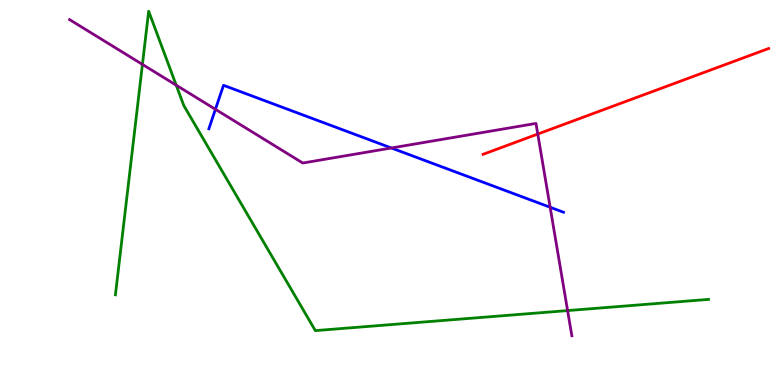[{'lines': ['blue', 'red'], 'intersections': []}, {'lines': ['green', 'red'], 'intersections': []}, {'lines': ['purple', 'red'], 'intersections': [{'x': 6.94, 'y': 6.52}]}, {'lines': ['blue', 'green'], 'intersections': []}, {'lines': ['blue', 'purple'], 'intersections': [{'x': 2.78, 'y': 7.16}, {'x': 5.05, 'y': 6.16}, {'x': 7.1, 'y': 4.62}]}, {'lines': ['green', 'purple'], 'intersections': [{'x': 1.84, 'y': 8.33}, {'x': 2.27, 'y': 7.79}, {'x': 7.32, 'y': 1.93}]}]